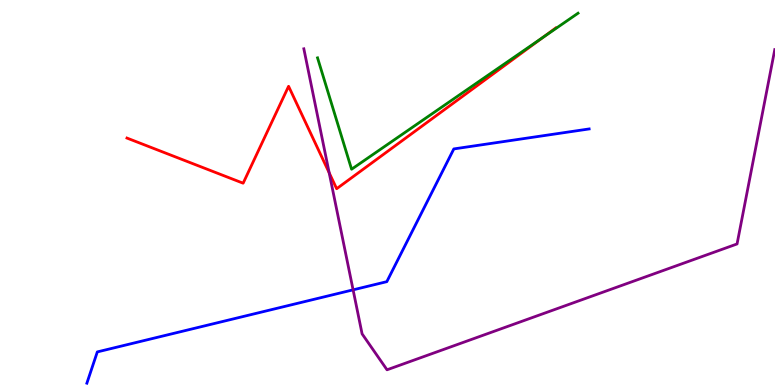[{'lines': ['blue', 'red'], 'intersections': []}, {'lines': ['green', 'red'], 'intersections': [{'x': 7.0, 'y': 9.03}]}, {'lines': ['purple', 'red'], 'intersections': [{'x': 4.25, 'y': 5.51}]}, {'lines': ['blue', 'green'], 'intersections': []}, {'lines': ['blue', 'purple'], 'intersections': [{'x': 4.56, 'y': 2.47}]}, {'lines': ['green', 'purple'], 'intersections': []}]